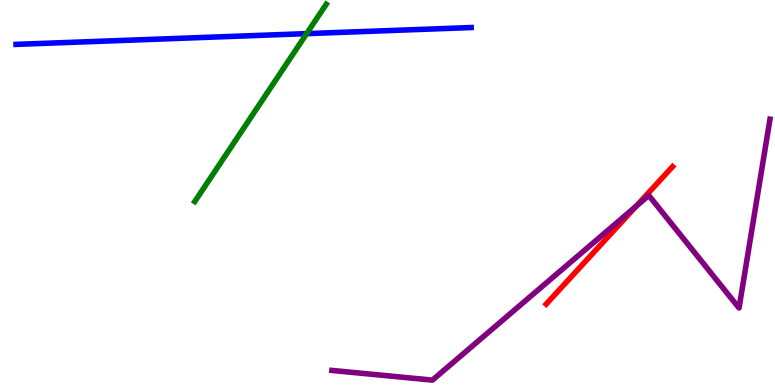[{'lines': ['blue', 'red'], 'intersections': []}, {'lines': ['green', 'red'], 'intersections': []}, {'lines': ['purple', 'red'], 'intersections': [{'x': 8.21, 'y': 4.64}]}, {'lines': ['blue', 'green'], 'intersections': [{'x': 3.96, 'y': 9.13}]}, {'lines': ['blue', 'purple'], 'intersections': []}, {'lines': ['green', 'purple'], 'intersections': []}]